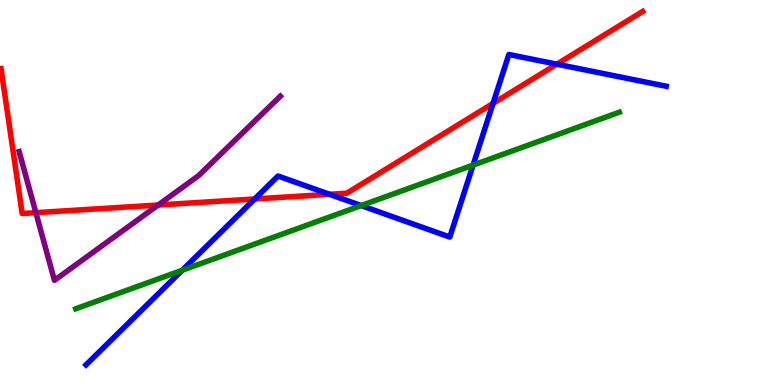[{'lines': ['blue', 'red'], 'intersections': [{'x': 3.29, 'y': 4.83}, {'x': 4.25, 'y': 4.95}, {'x': 6.36, 'y': 7.32}, {'x': 7.19, 'y': 8.33}]}, {'lines': ['green', 'red'], 'intersections': []}, {'lines': ['purple', 'red'], 'intersections': [{'x': 0.463, 'y': 4.48}, {'x': 2.04, 'y': 4.68}]}, {'lines': ['blue', 'green'], 'intersections': [{'x': 2.35, 'y': 2.98}, {'x': 4.66, 'y': 4.66}, {'x': 6.1, 'y': 5.71}]}, {'lines': ['blue', 'purple'], 'intersections': []}, {'lines': ['green', 'purple'], 'intersections': []}]